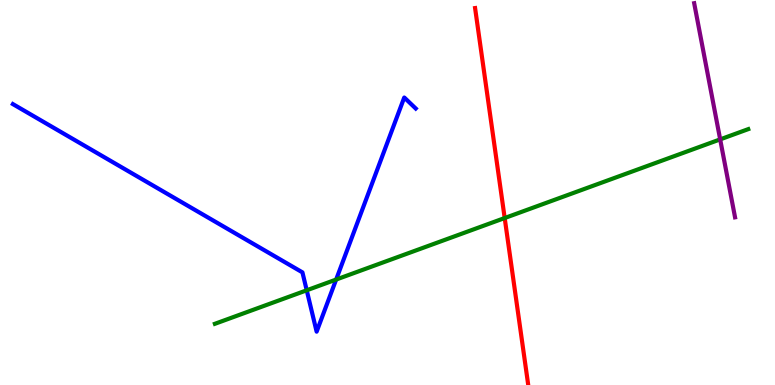[{'lines': ['blue', 'red'], 'intersections': []}, {'lines': ['green', 'red'], 'intersections': [{'x': 6.51, 'y': 4.34}]}, {'lines': ['purple', 'red'], 'intersections': []}, {'lines': ['blue', 'green'], 'intersections': [{'x': 3.96, 'y': 2.46}, {'x': 4.34, 'y': 2.74}]}, {'lines': ['blue', 'purple'], 'intersections': []}, {'lines': ['green', 'purple'], 'intersections': [{'x': 9.29, 'y': 6.38}]}]